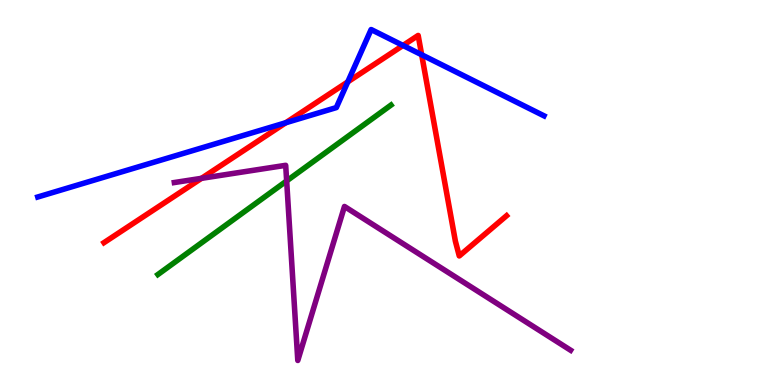[{'lines': ['blue', 'red'], 'intersections': [{'x': 3.69, 'y': 6.81}, {'x': 4.49, 'y': 7.87}, {'x': 5.2, 'y': 8.82}, {'x': 5.44, 'y': 8.58}]}, {'lines': ['green', 'red'], 'intersections': []}, {'lines': ['purple', 'red'], 'intersections': [{'x': 2.6, 'y': 5.37}]}, {'lines': ['blue', 'green'], 'intersections': []}, {'lines': ['blue', 'purple'], 'intersections': []}, {'lines': ['green', 'purple'], 'intersections': [{'x': 3.7, 'y': 5.3}]}]